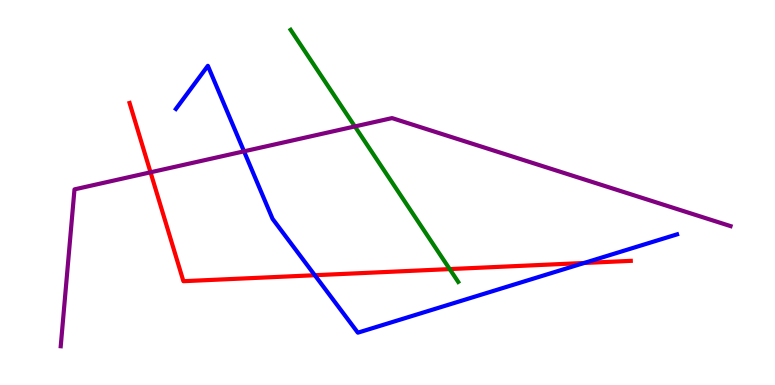[{'lines': ['blue', 'red'], 'intersections': [{'x': 4.06, 'y': 2.85}, {'x': 7.54, 'y': 3.17}]}, {'lines': ['green', 'red'], 'intersections': [{'x': 5.8, 'y': 3.01}]}, {'lines': ['purple', 'red'], 'intersections': [{'x': 1.94, 'y': 5.52}]}, {'lines': ['blue', 'green'], 'intersections': []}, {'lines': ['blue', 'purple'], 'intersections': [{'x': 3.15, 'y': 6.07}]}, {'lines': ['green', 'purple'], 'intersections': [{'x': 4.58, 'y': 6.72}]}]